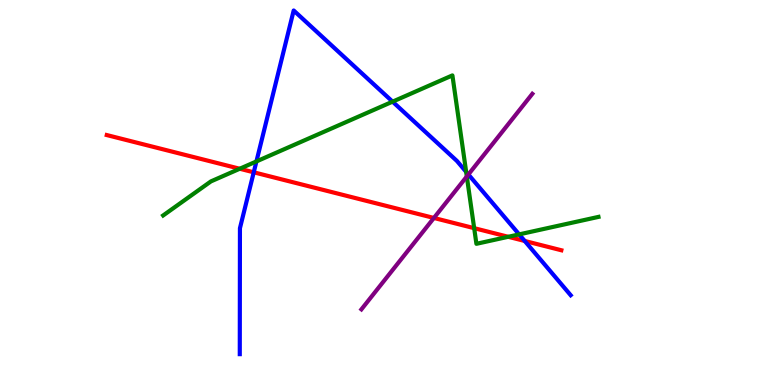[{'lines': ['blue', 'red'], 'intersections': [{'x': 3.27, 'y': 5.52}, {'x': 6.77, 'y': 3.74}]}, {'lines': ['green', 'red'], 'intersections': [{'x': 3.09, 'y': 5.62}, {'x': 6.12, 'y': 4.07}, {'x': 6.56, 'y': 3.85}]}, {'lines': ['purple', 'red'], 'intersections': [{'x': 5.6, 'y': 4.34}]}, {'lines': ['blue', 'green'], 'intersections': [{'x': 3.31, 'y': 5.81}, {'x': 5.07, 'y': 7.36}, {'x': 6.01, 'y': 5.54}, {'x': 6.7, 'y': 3.91}]}, {'lines': ['blue', 'purple'], 'intersections': [{'x': 6.04, 'y': 5.47}]}, {'lines': ['green', 'purple'], 'intersections': [{'x': 6.02, 'y': 5.42}]}]